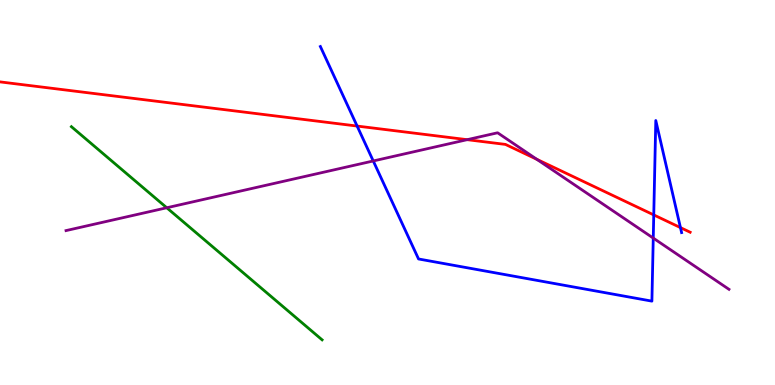[{'lines': ['blue', 'red'], 'intersections': [{'x': 4.61, 'y': 6.73}, {'x': 8.44, 'y': 4.42}, {'x': 8.78, 'y': 4.09}]}, {'lines': ['green', 'red'], 'intersections': []}, {'lines': ['purple', 'red'], 'intersections': [{'x': 6.03, 'y': 6.37}, {'x': 6.93, 'y': 5.86}]}, {'lines': ['blue', 'green'], 'intersections': []}, {'lines': ['blue', 'purple'], 'intersections': [{'x': 4.82, 'y': 5.82}, {'x': 8.43, 'y': 3.82}]}, {'lines': ['green', 'purple'], 'intersections': [{'x': 2.15, 'y': 4.6}]}]